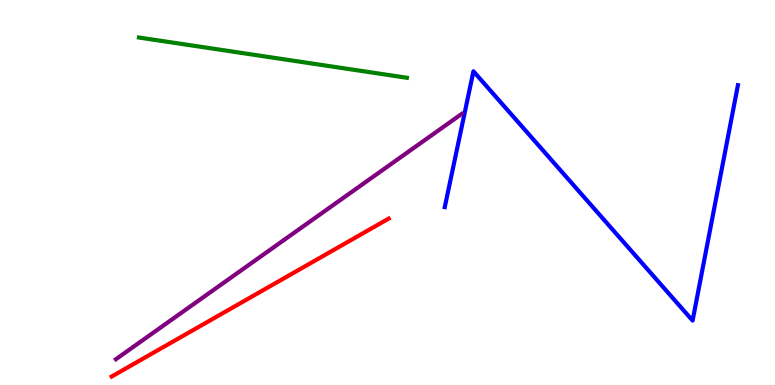[{'lines': ['blue', 'red'], 'intersections': []}, {'lines': ['green', 'red'], 'intersections': []}, {'lines': ['purple', 'red'], 'intersections': []}, {'lines': ['blue', 'green'], 'intersections': []}, {'lines': ['blue', 'purple'], 'intersections': []}, {'lines': ['green', 'purple'], 'intersections': []}]